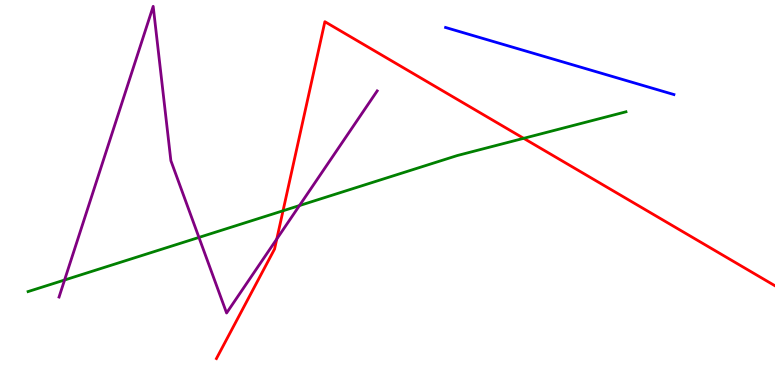[{'lines': ['blue', 'red'], 'intersections': []}, {'lines': ['green', 'red'], 'intersections': [{'x': 3.65, 'y': 4.53}, {'x': 6.76, 'y': 6.41}]}, {'lines': ['purple', 'red'], 'intersections': [{'x': 3.57, 'y': 3.79}]}, {'lines': ['blue', 'green'], 'intersections': []}, {'lines': ['blue', 'purple'], 'intersections': []}, {'lines': ['green', 'purple'], 'intersections': [{'x': 0.833, 'y': 2.73}, {'x': 2.57, 'y': 3.83}, {'x': 3.86, 'y': 4.66}]}]